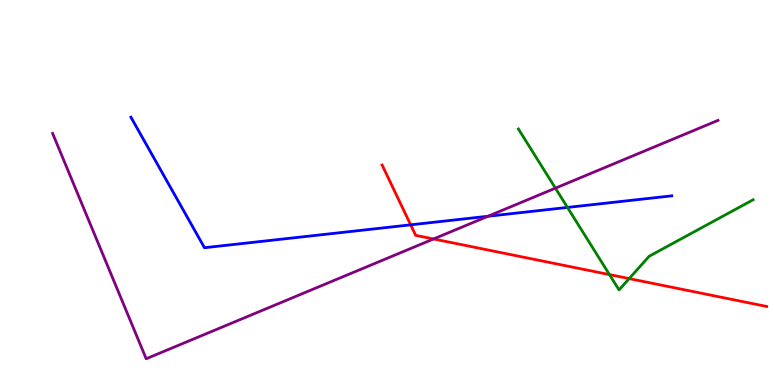[{'lines': ['blue', 'red'], 'intersections': [{'x': 5.3, 'y': 4.16}]}, {'lines': ['green', 'red'], 'intersections': [{'x': 7.86, 'y': 2.87}, {'x': 8.12, 'y': 2.76}]}, {'lines': ['purple', 'red'], 'intersections': [{'x': 5.59, 'y': 3.79}]}, {'lines': ['blue', 'green'], 'intersections': [{'x': 7.32, 'y': 4.61}]}, {'lines': ['blue', 'purple'], 'intersections': [{'x': 6.3, 'y': 4.38}]}, {'lines': ['green', 'purple'], 'intersections': [{'x': 7.17, 'y': 5.11}]}]